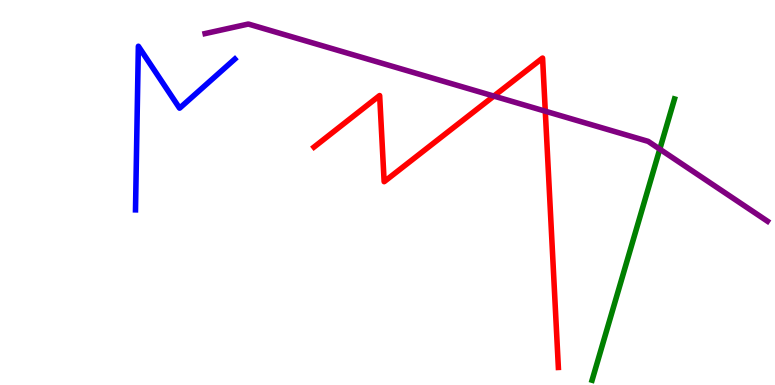[{'lines': ['blue', 'red'], 'intersections': []}, {'lines': ['green', 'red'], 'intersections': []}, {'lines': ['purple', 'red'], 'intersections': [{'x': 6.37, 'y': 7.5}, {'x': 7.04, 'y': 7.11}]}, {'lines': ['blue', 'green'], 'intersections': []}, {'lines': ['blue', 'purple'], 'intersections': []}, {'lines': ['green', 'purple'], 'intersections': [{'x': 8.51, 'y': 6.13}]}]